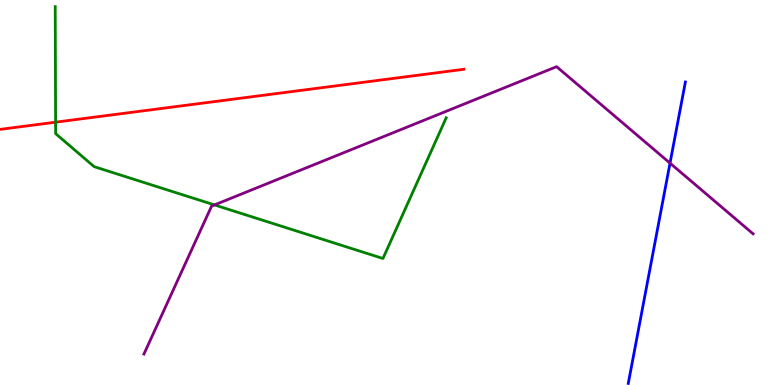[{'lines': ['blue', 'red'], 'intersections': []}, {'lines': ['green', 'red'], 'intersections': [{'x': 0.718, 'y': 6.83}]}, {'lines': ['purple', 'red'], 'intersections': []}, {'lines': ['blue', 'green'], 'intersections': []}, {'lines': ['blue', 'purple'], 'intersections': [{'x': 8.65, 'y': 5.76}]}, {'lines': ['green', 'purple'], 'intersections': [{'x': 2.77, 'y': 4.68}]}]